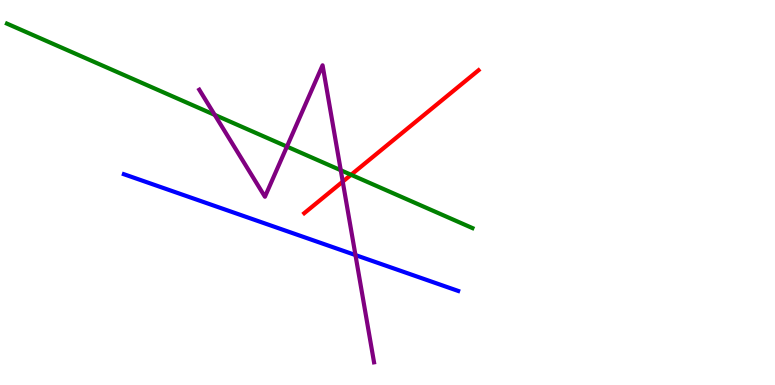[{'lines': ['blue', 'red'], 'intersections': []}, {'lines': ['green', 'red'], 'intersections': [{'x': 4.53, 'y': 5.46}]}, {'lines': ['purple', 'red'], 'intersections': [{'x': 4.42, 'y': 5.28}]}, {'lines': ['blue', 'green'], 'intersections': []}, {'lines': ['blue', 'purple'], 'intersections': [{'x': 4.59, 'y': 3.38}]}, {'lines': ['green', 'purple'], 'intersections': [{'x': 2.77, 'y': 7.02}, {'x': 3.7, 'y': 6.19}, {'x': 4.4, 'y': 5.58}]}]